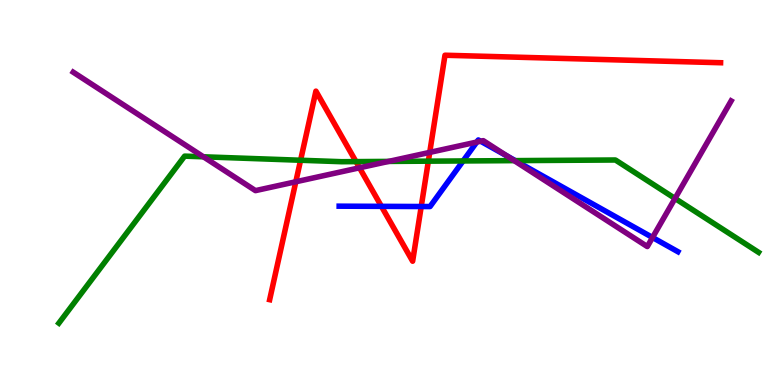[{'lines': ['blue', 'red'], 'intersections': [{'x': 4.92, 'y': 4.64}, {'x': 5.44, 'y': 4.64}]}, {'lines': ['green', 'red'], 'intersections': [{'x': 3.88, 'y': 5.84}, {'x': 4.59, 'y': 5.8}, {'x': 5.53, 'y': 5.81}]}, {'lines': ['purple', 'red'], 'intersections': [{'x': 3.82, 'y': 5.28}, {'x': 4.64, 'y': 5.64}, {'x': 5.54, 'y': 6.04}]}, {'lines': ['blue', 'green'], 'intersections': [{'x': 5.98, 'y': 5.82}, {'x': 6.65, 'y': 5.83}]}, {'lines': ['blue', 'purple'], 'intersections': [{'x': 6.15, 'y': 6.31}, {'x': 6.2, 'y': 6.33}, {'x': 6.54, 'y': 5.95}, {'x': 8.42, 'y': 3.83}]}, {'lines': ['green', 'purple'], 'intersections': [{'x': 2.62, 'y': 5.93}, {'x': 5.01, 'y': 5.81}, {'x': 6.63, 'y': 5.83}, {'x': 8.71, 'y': 4.85}]}]